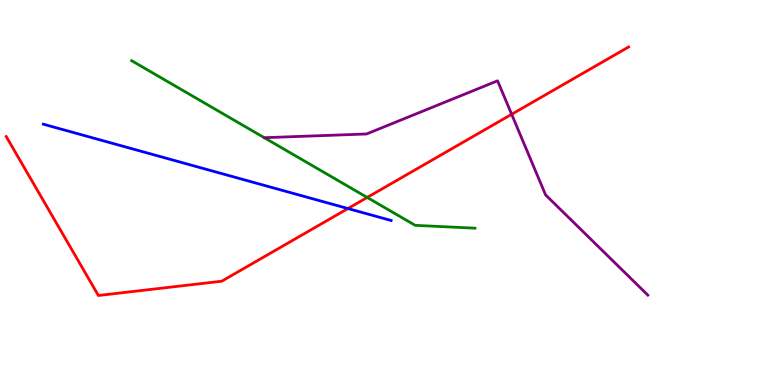[{'lines': ['blue', 'red'], 'intersections': [{'x': 4.49, 'y': 4.58}]}, {'lines': ['green', 'red'], 'intersections': [{'x': 4.74, 'y': 4.87}]}, {'lines': ['purple', 'red'], 'intersections': [{'x': 6.6, 'y': 7.03}]}, {'lines': ['blue', 'green'], 'intersections': []}, {'lines': ['blue', 'purple'], 'intersections': []}, {'lines': ['green', 'purple'], 'intersections': []}]